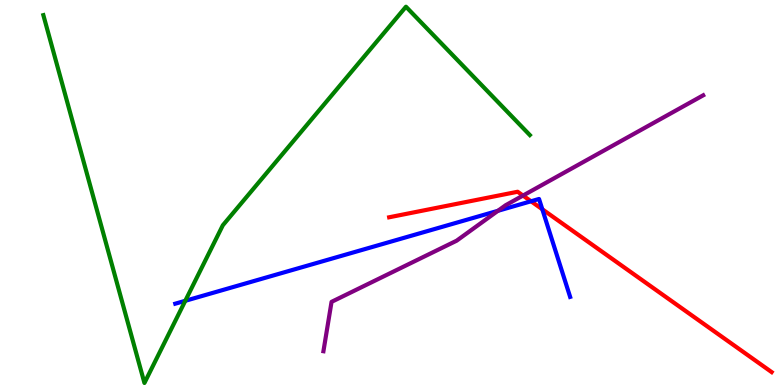[{'lines': ['blue', 'red'], 'intersections': [{'x': 6.85, 'y': 4.77}, {'x': 7.0, 'y': 4.56}]}, {'lines': ['green', 'red'], 'intersections': []}, {'lines': ['purple', 'red'], 'intersections': [{'x': 6.75, 'y': 4.92}]}, {'lines': ['blue', 'green'], 'intersections': [{'x': 2.39, 'y': 2.19}]}, {'lines': ['blue', 'purple'], 'intersections': [{'x': 6.43, 'y': 4.52}]}, {'lines': ['green', 'purple'], 'intersections': []}]